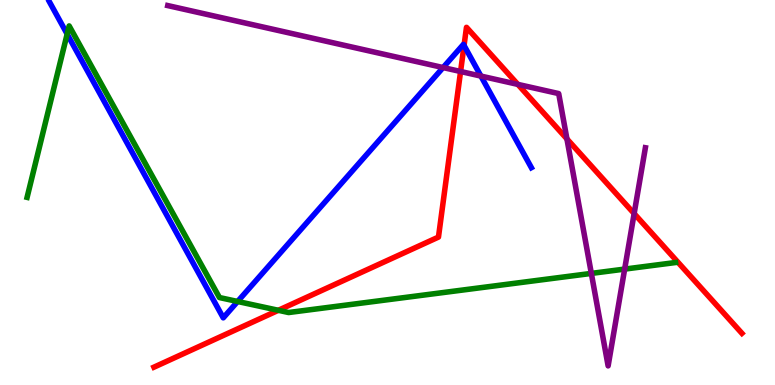[{'lines': ['blue', 'red'], 'intersections': [{'x': 5.99, 'y': 8.82}]}, {'lines': ['green', 'red'], 'intersections': [{'x': 3.59, 'y': 1.94}]}, {'lines': ['purple', 'red'], 'intersections': [{'x': 5.94, 'y': 8.14}, {'x': 6.68, 'y': 7.81}, {'x': 7.32, 'y': 6.39}, {'x': 8.18, 'y': 4.45}]}, {'lines': ['blue', 'green'], 'intersections': [{'x': 0.867, 'y': 9.12}, {'x': 3.07, 'y': 2.17}]}, {'lines': ['blue', 'purple'], 'intersections': [{'x': 5.72, 'y': 8.25}, {'x': 6.21, 'y': 8.02}]}, {'lines': ['green', 'purple'], 'intersections': [{'x': 7.63, 'y': 2.9}, {'x': 8.06, 'y': 3.01}]}]